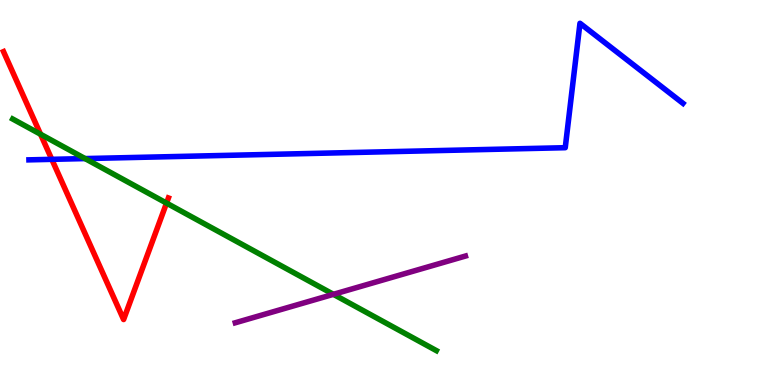[{'lines': ['blue', 'red'], 'intersections': [{'x': 0.668, 'y': 5.86}]}, {'lines': ['green', 'red'], 'intersections': [{'x': 0.523, 'y': 6.51}, {'x': 2.15, 'y': 4.72}]}, {'lines': ['purple', 'red'], 'intersections': []}, {'lines': ['blue', 'green'], 'intersections': [{'x': 1.1, 'y': 5.88}]}, {'lines': ['blue', 'purple'], 'intersections': []}, {'lines': ['green', 'purple'], 'intersections': [{'x': 4.3, 'y': 2.36}]}]